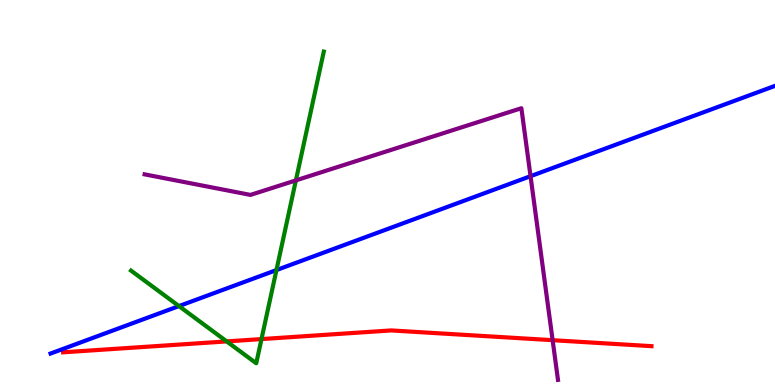[{'lines': ['blue', 'red'], 'intersections': []}, {'lines': ['green', 'red'], 'intersections': [{'x': 2.93, 'y': 1.13}, {'x': 3.37, 'y': 1.19}]}, {'lines': ['purple', 'red'], 'intersections': [{'x': 7.13, 'y': 1.16}]}, {'lines': ['blue', 'green'], 'intersections': [{'x': 2.31, 'y': 2.05}, {'x': 3.57, 'y': 2.99}]}, {'lines': ['blue', 'purple'], 'intersections': [{'x': 6.85, 'y': 5.42}]}, {'lines': ['green', 'purple'], 'intersections': [{'x': 3.82, 'y': 5.31}]}]